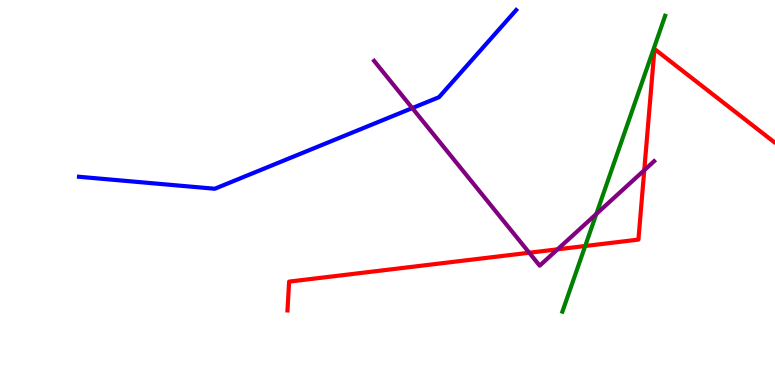[{'lines': ['blue', 'red'], 'intersections': []}, {'lines': ['green', 'red'], 'intersections': [{'x': 7.55, 'y': 3.61}]}, {'lines': ['purple', 'red'], 'intersections': [{'x': 6.83, 'y': 3.44}, {'x': 7.19, 'y': 3.52}, {'x': 8.31, 'y': 5.58}]}, {'lines': ['blue', 'green'], 'intersections': []}, {'lines': ['blue', 'purple'], 'intersections': [{'x': 5.32, 'y': 7.19}]}, {'lines': ['green', 'purple'], 'intersections': [{'x': 7.69, 'y': 4.44}]}]